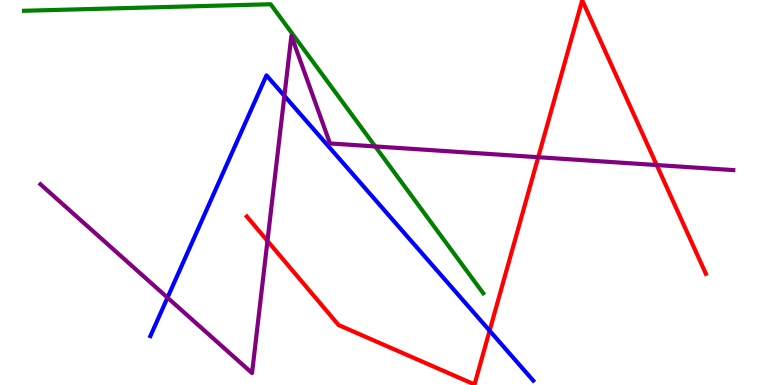[{'lines': ['blue', 'red'], 'intersections': [{'x': 6.32, 'y': 1.41}]}, {'lines': ['green', 'red'], 'intersections': []}, {'lines': ['purple', 'red'], 'intersections': [{'x': 3.45, 'y': 3.74}, {'x': 6.94, 'y': 5.92}, {'x': 8.47, 'y': 5.71}]}, {'lines': ['blue', 'green'], 'intersections': []}, {'lines': ['blue', 'purple'], 'intersections': [{'x': 2.16, 'y': 2.27}, {'x': 3.67, 'y': 7.51}]}, {'lines': ['green', 'purple'], 'intersections': [{'x': 4.84, 'y': 6.2}]}]